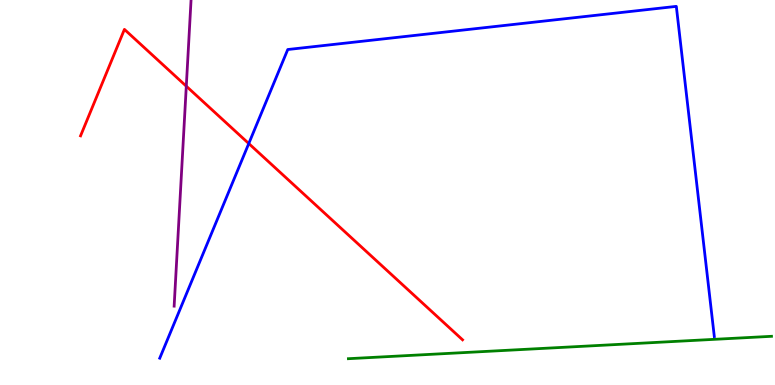[{'lines': ['blue', 'red'], 'intersections': [{'x': 3.21, 'y': 6.27}]}, {'lines': ['green', 'red'], 'intersections': []}, {'lines': ['purple', 'red'], 'intersections': [{'x': 2.4, 'y': 7.76}]}, {'lines': ['blue', 'green'], 'intersections': []}, {'lines': ['blue', 'purple'], 'intersections': []}, {'lines': ['green', 'purple'], 'intersections': []}]